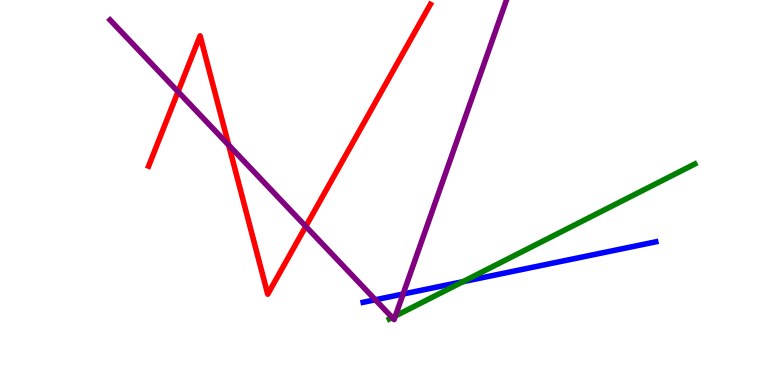[{'lines': ['blue', 'red'], 'intersections': []}, {'lines': ['green', 'red'], 'intersections': []}, {'lines': ['purple', 'red'], 'intersections': [{'x': 2.3, 'y': 7.62}, {'x': 2.95, 'y': 6.23}, {'x': 3.95, 'y': 4.12}]}, {'lines': ['blue', 'green'], 'intersections': [{'x': 5.97, 'y': 2.68}]}, {'lines': ['blue', 'purple'], 'intersections': [{'x': 4.84, 'y': 2.21}, {'x': 5.2, 'y': 2.36}]}, {'lines': ['green', 'purple'], 'intersections': [{'x': 5.06, 'y': 1.75}, {'x': 5.1, 'y': 1.79}]}]